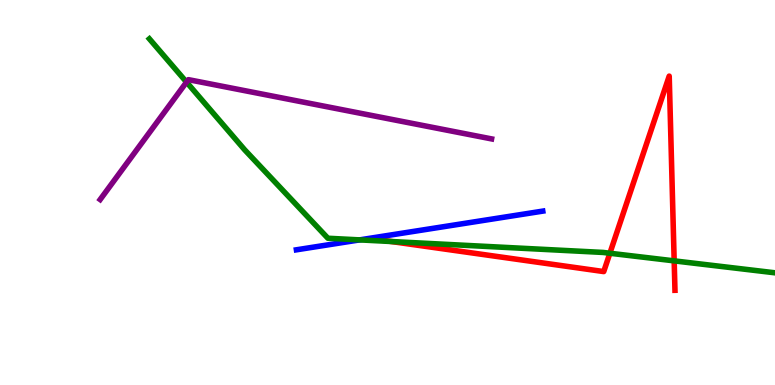[{'lines': ['blue', 'red'], 'intersections': []}, {'lines': ['green', 'red'], 'intersections': [{'x': 5.05, 'y': 3.73}, {'x': 7.87, 'y': 3.42}, {'x': 8.7, 'y': 3.22}]}, {'lines': ['purple', 'red'], 'intersections': []}, {'lines': ['blue', 'green'], 'intersections': [{'x': 4.64, 'y': 3.77}]}, {'lines': ['blue', 'purple'], 'intersections': []}, {'lines': ['green', 'purple'], 'intersections': [{'x': 2.41, 'y': 7.87}]}]